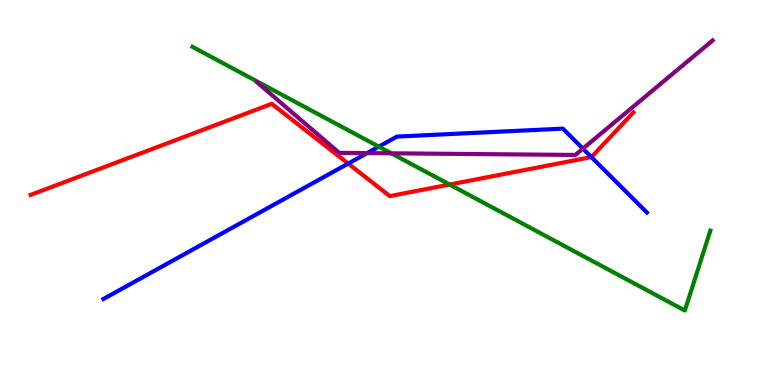[{'lines': ['blue', 'red'], 'intersections': [{'x': 4.49, 'y': 5.75}, {'x': 7.63, 'y': 5.92}]}, {'lines': ['green', 'red'], 'intersections': [{'x': 5.8, 'y': 5.21}]}, {'lines': ['purple', 'red'], 'intersections': []}, {'lines': ['blue', 'green'], 'intersections': [{'x': 4.89, 'y': 6.19}]}, {'lines': ['blue', 'purple'], 'intersections': [{'x': 4.74, 'y': 6.02}, {'x': 7.52, 'y': 6.14}]}, {'lines': ['green', 'purple'], 'intersections': [{'x': 5.05, 'y': 6.02}]}]